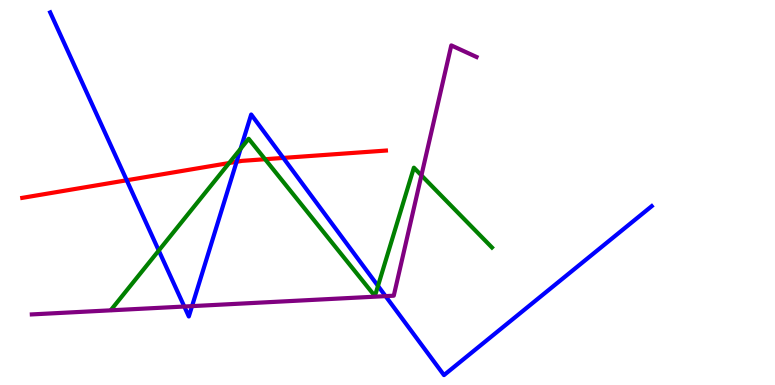[{'lines': ['blue', 'red'], 'intersections': [{'x': 1.64, 'y': 5.32}, {'x': 3.05, 'y': 5.8}, {'x': 3.66, 'y': 5.9}]}, {'lines': ['green', 'red'], 'intersections': [{'x': 2.96, 'y': 5.77}, {'x': 3.42, 'y': 5.86}]}, {'lines': ['purple', 'red'], 'intersections': []}, {'lines': ['blue', 'green'], 'intersections': [{'x': 2.05, 'y': 3.49}, {'x': 3.1, 'y': 6.14}, {'x': 4.88, 'y': 2.57}]}, {'lines': ['blue', 'purple'], 'intersections': [{'x': 2.38, 'y': 2.04}, {'x': 2.48, 'y': 2.05}, {'x': 4.97, 'y': 2.31}]}, {'lines': ['green', 'purple'], 'intersections': [{'x': 5.44, 'y': 5.44}]}]